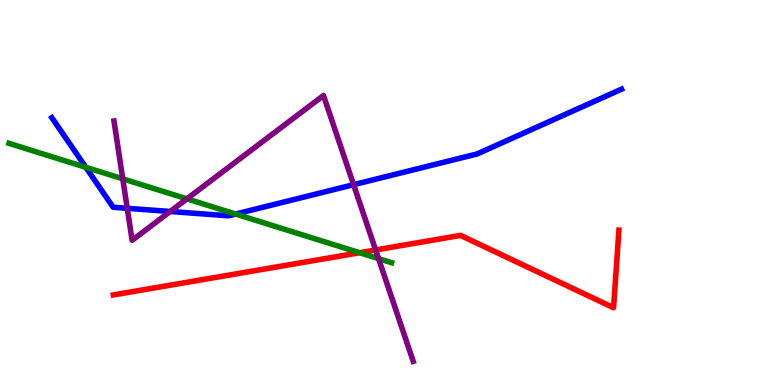[{'lines': ['blue', 'red'], 'intersections': []}, {'lines': ['green', 'red'], 'intersections': [{'x': 4.64, 'y': 3.44}]}, {'lines': ['purple', 'red'], 'intersections': [{'x': 4.85, 'y': 3.51}]}, {'lines': ['blue', 'green'], 'intersections': [{'x': 1.11, 'y': 5.65}, {'x': 3.04, 'y': 4.44}]}, {'lines': ['blue', 'purple'], 'intersections': [{'x': 1.64, 'y': 4.59}, {'x': 2.2, 'y': 4.51}, {'x': 4.56, 'y': 5.2}]}, {'lines': ['green', 'purple'], 'intersections': [{'x': 1.58, 'y': 5.35}, {'x': 2.41, 'y': 4.84}, {'x': 4.88, 'y': 3.28}]}]